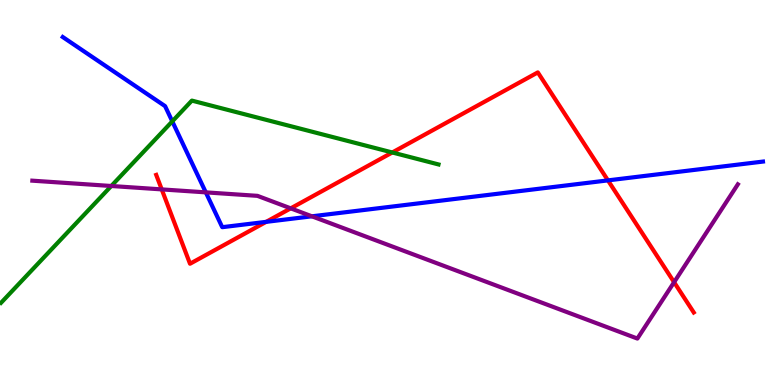[{'lines': ['blue', 'red'], 'intersections': [{'x': 3.43, 'y': 4.24}, {'x': 7.84, 'y': 5.31}]}, {'lines': ['green', 'red'], 'intersections': [{'x': 5.06, 'y': 6.04}]}, {'lines': ['purple', 'red'], 'intersections': [{'x': 2.09, 'y': 5.08}, {'x': 3.75, 'y': 4.59}, {'x': 8.7, 'y': 2.67}]}, {'lines': ['blue', 'green'], 'intersections': [{'x': 2.22, 'y': 6.85}]}, {'lines': ['blue', 'purple'], 'intersections': [{'x': 2.66, 'y': 5.0}, {'x': 4.02, 'y': 4.38}]}, {'lines': ['green', 'purple'], 'intersections': [{'x': 1.44, 'y': 5.17}]}]